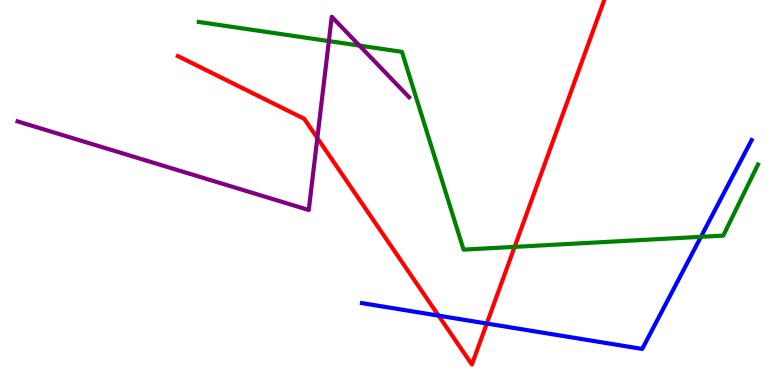[{'lines': ['blue', 'red'], 'intersections': [{'x': 5.66, 'y': 1.8}, {'x': 6.28, 'y': 1.6}]}, {'lines': ['green', 'red'], 'intersections': [{'x': 6.64, 'y': 3.59}]}, {'lines': ['purple', 'red'], 'intersections': [{'x': 4.09, 'y': 6.42}]}, {'lines': ['blue', 'green'], 'intersections': [{'x': 9.04, 'y': 3.85}]}, {'lines': ['blue', 'purple'], 'intersections': []}, {'lines': ['green', 'purple'], 'intersections': [{'x': 4.24, 'y': 8.93}, {'x': 4.64, 'y': 8.82}]}]